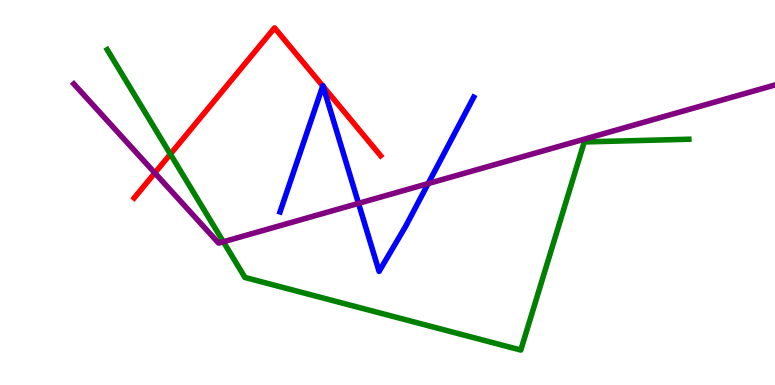[{'lines': ['blue', 'red'], 'intersections': [{'x': 4.16, 'y': 7.77}, {'x': 4.17, 'y': 7.76}]}, {'lines': ['green', 'red'], 'intersections': [{'x': 2.2, 'y': 6.0}]}, {'lines': ['purple', 'red'], 'intersections': [{'x': 2.0, 'y': 5.51}]}, {'lines': ['blue', 'green'], 'intersections': []}, {'lines': ['blue', 'purple'], 'intersections': [{'x': 4.63, 'y': 4.72}, {'x': 5.52, 'y': 5.23}]}, {'lines': ['green', 'purple'], 'intersections': [{'x': 2.88, 'y': 3.72}]}]